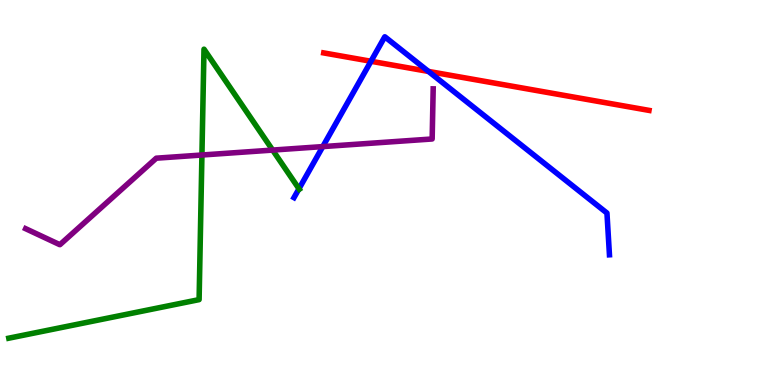[{'lines': ['blue', 'red'], 'intersections': [{'x': 4.79, 'y': 8.41}, {'x': 5.53, 'y': 8.14}]}, {'lines': ['green', 'red'], 'intersections': []}, {'lines': ['purple', 'red'], 'intersections': []}, {'lines': ['blue', 'green'], 'intersections': [{'x': 3.86, 'y': 5.1}]}, {'lines': ['blue', 'purple'], 'intersections': [{'x': 4.17, 'y': 6.19}]}, {'lines': ['green', 'purple'], 'intersections': [{'x': 2.61, 'y': 5.97}, {'x': 3.52, 'y': 6.1}]}]